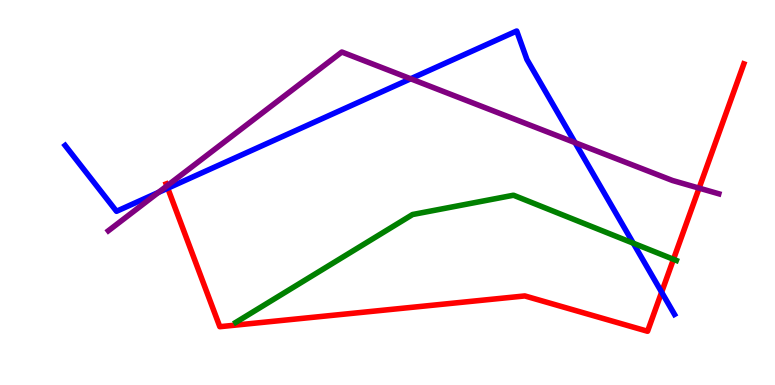[{'lines': ['blue', 'red'], 'intersections': [{'x': 2.16, 'y': 5.11}, {'x': 8.54, 'y': 2.41}]}, {'lines': ['green', 'red'], 'intersections': [{'x': 8.69, 'y': 3.27}]}, {'lines': ['purple', 'red'], 'intersections': [{'x': 2.15, 'y': 5.17}, {'x': 9.02, 'y': 5.11}]}, {'lines': ['blue', 'green'], 'intersections': [{'x': 8.17, 'y': 3.68}]}, {'lines': ['blue', 'purple'], 'intersections': [{'x': 2.05, 'y': 5.0}, {'x': 5.3, 'y': 7.95}, {'x': 7.42, 'y': 6.29}]}, {'lines': ['green', 'purple'], 'intersections': []}]